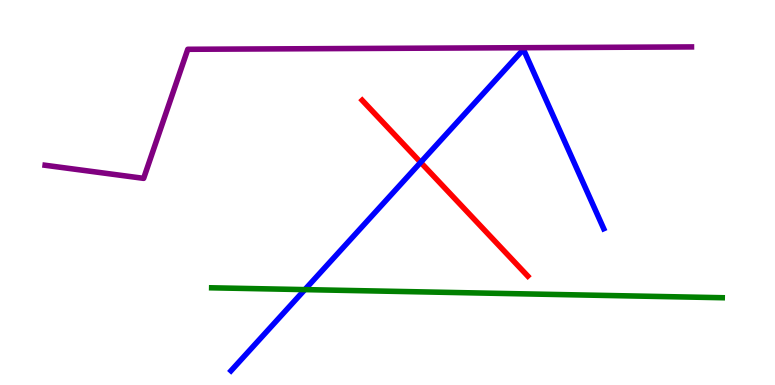[{'lines': ['blue', 'red'], 'intersections': [{'x': 5.43, 'y': 5.78}]}, {'lines': ['green', 'red'], 'intersections': []}, {'lines': ['purple', 'red'], 'intersections': []}, {'lines': ['blue', 'green'], 'intersections': [{'x': 3.93, 'y': 2.48}]}, {'lines': ['blue', 'purple'], 'intersections': []}, {'lines': ['green', 'purple'], 'intersections': []}]